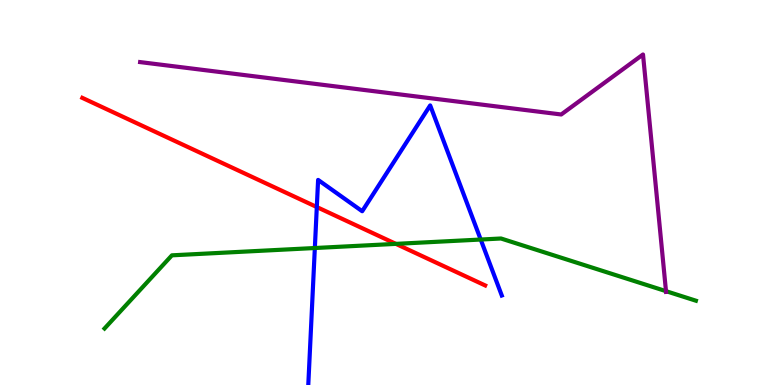[{'lines': ['blue', 'red'], 'intersections': [{'x': 4.09, 'y': 4.62}]}, {'lines': ['green', 'red'], 'intersections': [{'x': 5.11, 'y': 3.67}]}, {'lines': ['purple', 'red'], 'intersections': []}, {'lines': ['blue', 'green'], 'intersections': [{'x': 4.06, 'y': 3.56}, {'x': 6.2, 'y': 3.78}]}, {'lines': ['blue', 'purple'], 'intersections': []}, {'lines': ['green', 'purple'], 'intersections': [{'x': 8.59, 'y': 2.44}]}]